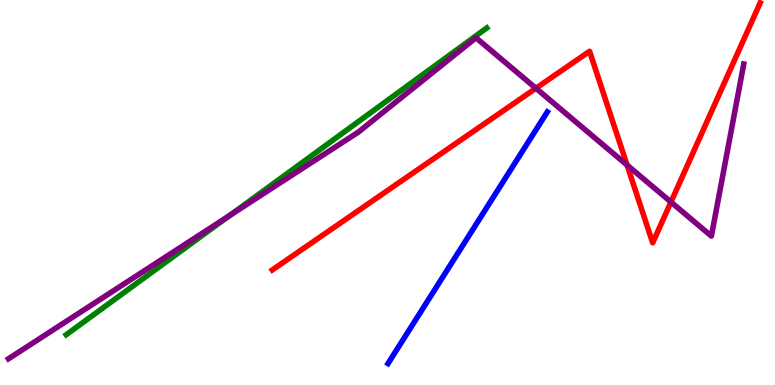[{'lines': ['blue', 'red'], 'intersections': []}, {'lines': ['green', 'red'], 'intersections': []}, {'lines': ['purple', 'red'], 'intersections': [{'x': 6.92, 'y': 7.71}, {'x': 8.09, 'y': 5.71}, {'x': 8.66, 'y': 4.75}]}, {'lines': ['blue', 'green'], 'intersections': []}, {'lines': ['blue', 'purple'], 'intersections': []}, {'lines': ['green', 'purple'], 'intersections': [{'x': 2.96, 'y': 4.4}]}]